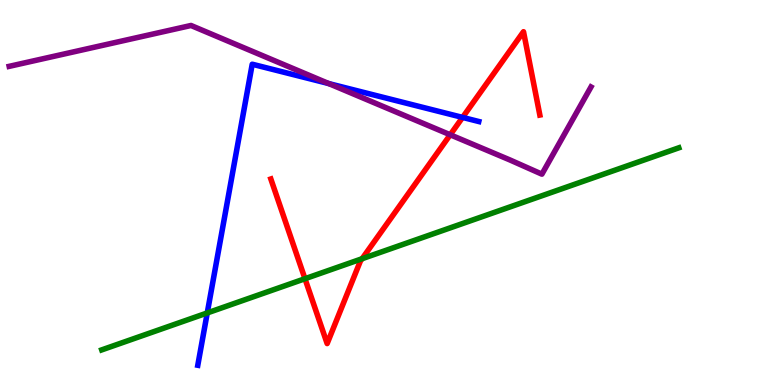[{'lines': ['blue', 'red'], 'intersections': [{'x': 5.97, 'y': 6.95}]}, {'lines': ['green', 'red'], 'intersections': [{'x': 3.94, 'y': 2.76}, {'x': 4.67, 'y': 3.28}]}, {'lines': ['purple', 'red'], 'intersections': [{'x': 5.81, 'y': 6.5}]}, {'lines': ['blue', 'green'], 'intersections': [{'x': 2.67, 'y': 1.87}]}, {'lines': ['blue', 'purple'], 'intersections': [{'x': 4.24, 'y': 7.83}]}, {'lines': ['green', 'purple'], 'intersections': []}]